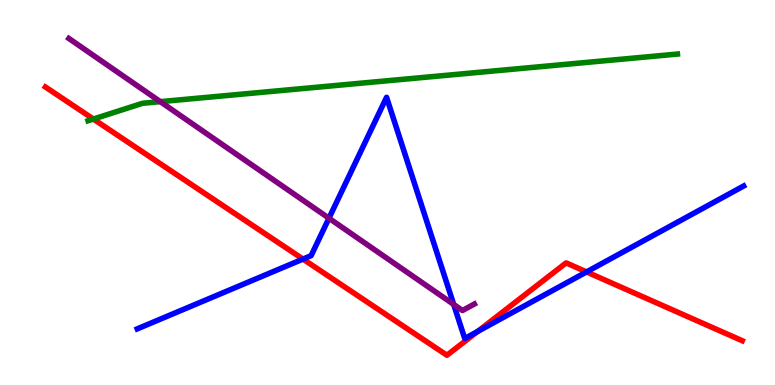[{'lines': ['blue', 'red'], 'intersections': [{'x': 3.91, 'y': 3.27}, {'x': 6.16, 'y': 1.39}, {'x': 7.57, 'y': 2.94}]}, {'lines': ['green', 'red'], 'intersections': [{'x': 1.21, 'y': 6.91}]}, {'lines': ['purple', 'red'], 'intersections': []}, {'lines': ['blue', 'green'], 'intersections': []}, {'lines': ['blue', 'purple'], 'intersections': [{'x': 4.24, 'y': 4.33}, {'x': 5.85, 'y': 2.09}]}, {'lines': ['green', 'purple'], 'intersections': [{'x': 2.07, 'y': 7.36}]}]